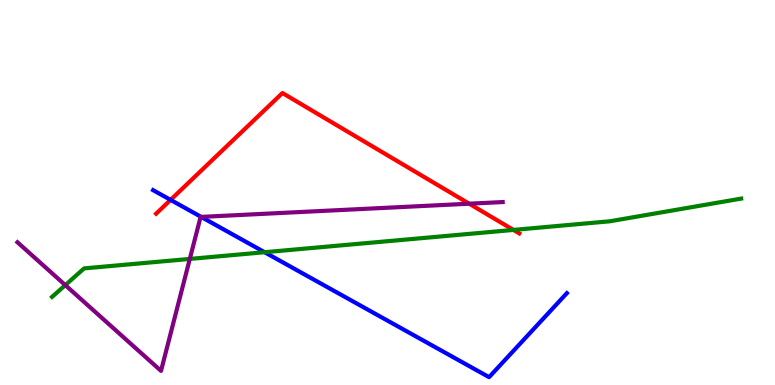[{'lines': ['blue', 'red'], 'intersections': [{'x': 2.2, 'y': 4.81}]}, {'lines': ['green', 'red'], 'intersections': [{'x': 6.63, 'y': 4.03}]}, {'lines': ['purple', 'red'], 'intersections': [{'x': 6.05, 'y': 4.71}]}, {'lines': ['blue', 'green'], 'intersections': [{'x': 3.41, 'y': 3.45}]}, {'lines': ['blue', 'purple'], 'intersections': [{'x': 2.6, 'y': 4.37}]}, {'lines': ['green', 'purple'], 'intersections': [{'x': 0.843, 'y': 2.59}, {'x': 2.45, 'y': 3.27}]}]